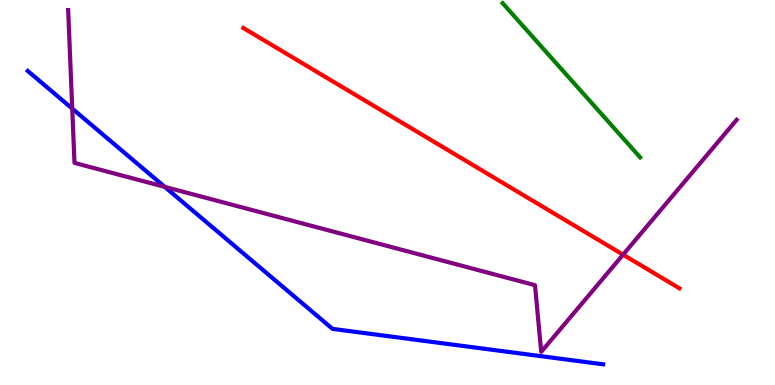[{'lines': ['blue', 'red'], 'intersections': []}, {'lines': ['green', 'red'], 'intersections': []}, {'lines': ['purple', 'red'], 'intersections': [{'x': 8.04, 'y': 3.39}]}, {'lines': ['blue', 'green'], 'intersections': []}, {'lines': ['blue', 'purple'], 'intersections': [{'x': 0.932, 'y': 7.18}, {'x': 2.13, 'y': 5.15}]}, {'lines': ['green', 'purple'], 'intersections': []}]